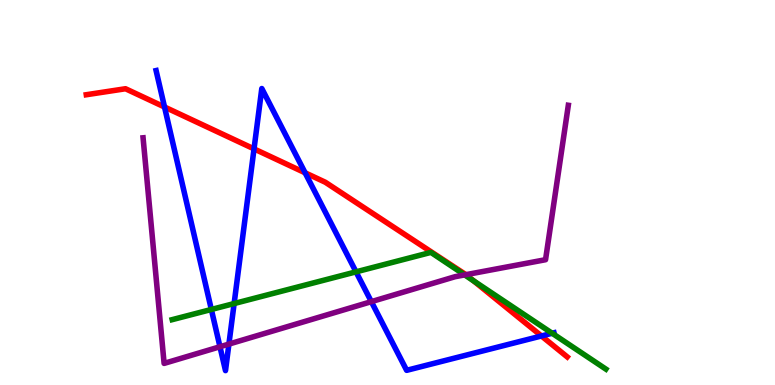[{'lines': ['blue', 'red'], 'intersections': [{'x': 2.12, 'y': 7.22}, {'x': 3.28, 'y': 6.13}, {'x': 3.94, 'y': 5.51}, {'x': 6.99, 'y': 1.27}]}, {'lines': ['green', 'red'], 'intersections': [{'x': 6.11, 'y': 2.71}]}, {'lines': ['purple', 'red'], 'intersections': [{'x': 6.01, 'y': 2.87}]}, {'lines': ['blue', 'green'], 'intersections': [{'x': 2.73, 'y': 1.96}, {'x': 3.02, 'y': 2.12}, {'x': 4.59, 'y': 2.94}, {'x': 7.12, 'y': 1.34}]}, {'lines': ['blue', 'purple'], 'intersections': [{'x': 2.84, 'y': 0.994}, {'x': 2.95, 'y': 1.06}, {'x': 4.79, 'y': 2.17}]}, {'lines': ['green', 'purple'], 'intersections': [{'x': 6.0, 'y': 2.86}]}]